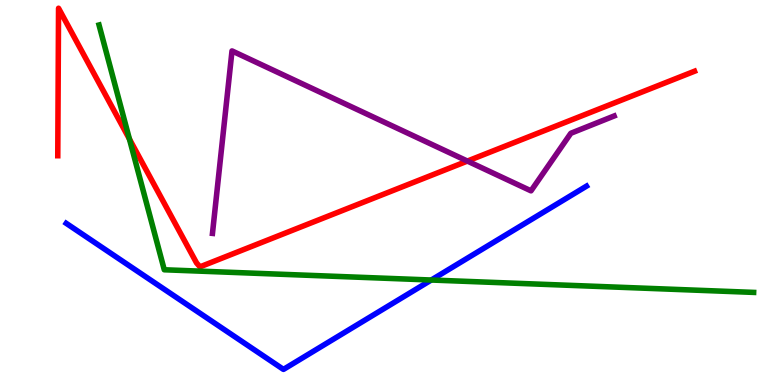[{'lines': ['blue', 'red'], 'intersections': []}, {'lines': ['green', 'red'], 'intersections': [{'x': 1.67, 'y': 6.39}]}, {'lines': ['purple', 'red'], 'intersections': [{'x': 6.03, 'y': 5.82}]}, {'lines': ['blue', 'green'], 'intersections': [{'x': 5.56, 'y': 2.73}]}, {'lines': ['blue', 'purple'], 'intersections': []}, {'lines': ['green', 'purple'], 'intersections': []}]